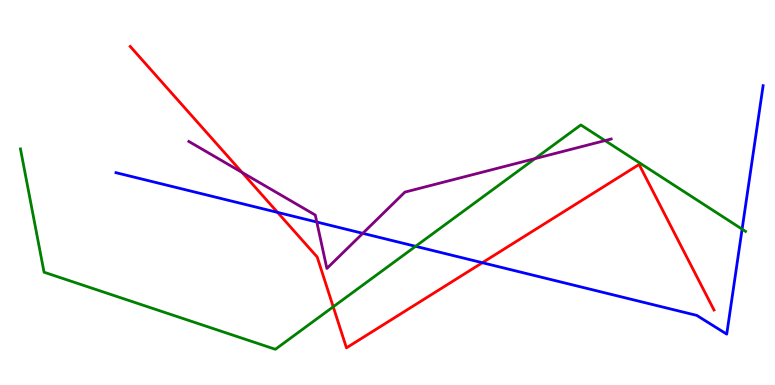[{'lines': ['blue', 'red'], 'intersections': [{'x': 3.58, 'y': 4.48}, {'x': 6.22, 'y': 3.18}]}, {'lines': ['green', 'red'], 'intersections': [{'x': 4.3, 'y': 2.03}]}, {'lines': ['purple', 'red'], 'intersections': [{'x': 3.12, 'y': 5.52}]}, {'lines': ['blue', 'green'], 'intersections': [{'x': 5.36, 'y': 3.6}, {'x': 9.58, 'y': 4.05}]}, {'lines': ['blue', 'purple'], 'intersections': [{'x': 4.09, 'y': 4.23}, {'x': 4.68, 'y': 3.94}]}, {'lines': ['green', 'purple'], 'intersections': [{'x': 6.9, 'y': 5.88}, {'x': 7.81, 'y': 6.35}]}]